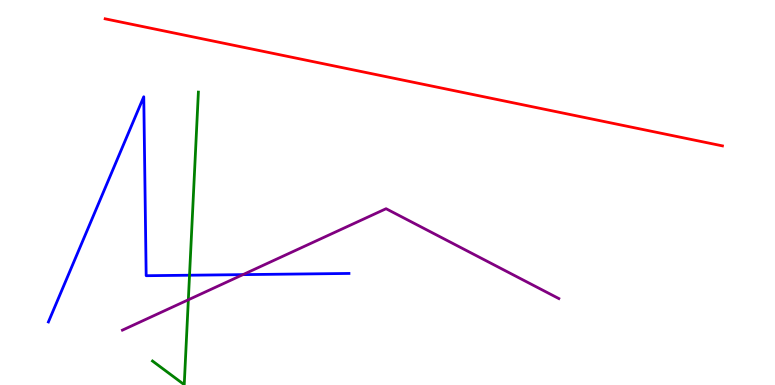[{'lines': ['blue', 'red'], 'intersections': []}, {'lines': ['green', 'red'], 'intersections': []}, {'lines': ['purple', 'red'], 'intersections': []}, {'lines': ['blue', 'green'], 'intersections': [{'x': 2.45, 'y': 2.85}]}, {'lines': ['blue', 'purple'], 'intersections': [{'x': 3.13, 'y': 2.87}]}, {'lines': ['green', 'purple'], 'intersections': [{'x': 2.43, 'y': 2.21}]}]